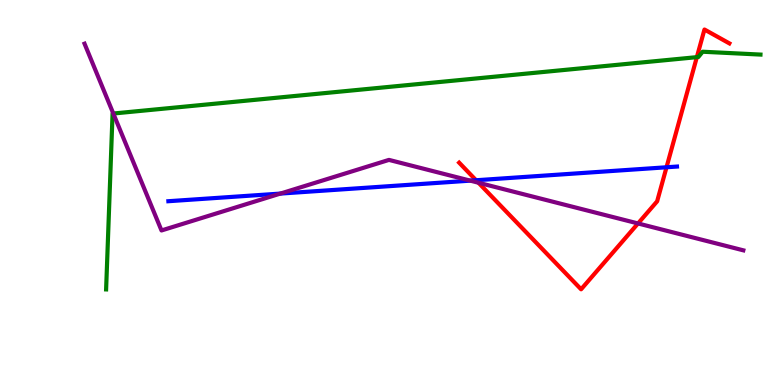[{'lines': ['blue', 'red'], 'intersections': [{'x': 6.14, 'y': 5.32}, {'x': 8.6, 'y': 5.66}]}, {'lines': ['green', 'red'], 'intersections': [{'x': 8.99, 'y': 8.52}]}, {'lines': ['purple', 'red'], 'intersections': [{'x': 6.17, 'y': 5.25}, {'x': 8.23, 'y': 4.2}]}, {'lines': ['blue', 'green'], 'intersections': []}, {'lines': ['blue', 'purple'], 'intersections': [{'x': 3.62, 'y': 4.97}, {'x': 6.07, 'y': 5.31}]}, {'lines': ['green', 'purple'], 'intersections': [{'x': 1.46, 'y': 7.05}]}]